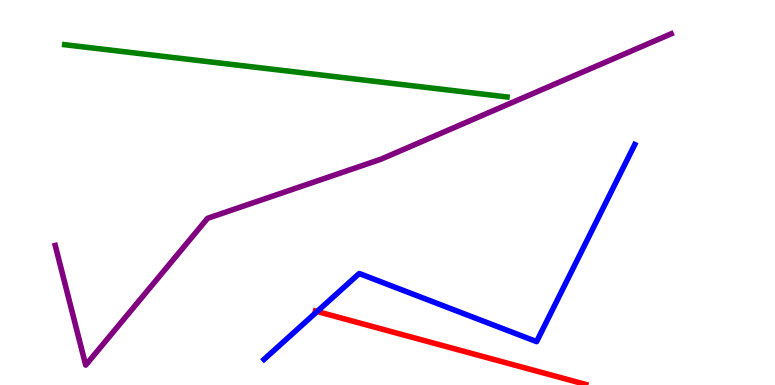[{'lines': ['blue', 'red'], 'intersections': [{'x': 4.09, 'y': 1.91}]}, {'lines': ['green', 'red'], 'intersections': []}, {'lines': ['purple', 'red'], 'intersections': []}, {'lines': ['blue', 'green'], 'intersections': []}, {'lines': ['blue', 'purple'], 'intersections': []}, {'lines': ['green', 'purple'], 'intersections': []}]